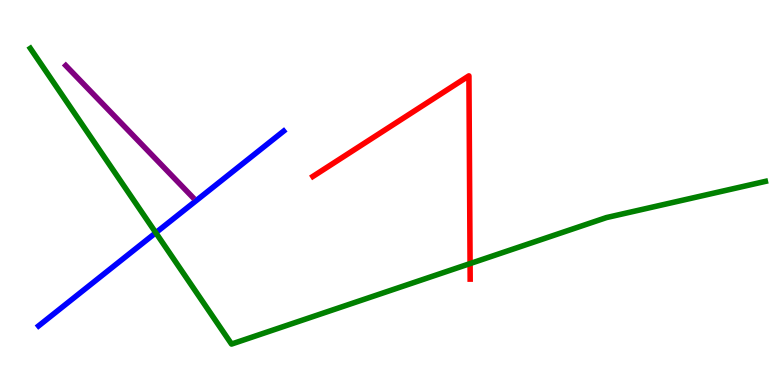[{'lines': ['blue', 'red'], 'intersections': []}, {'lines': ['green', 'red'], 'intersections': [{'x': 6.07, 'y': 3.15}]}, {'lines': ['purple', 'red'], 'intersections': []}, {'lines': ['blue', 'green'], 'intersections': [{'x': 2.01, 'y': 3.95}]}, {'lines': ['blue', 'purple'], 'intersections': []}, {'lines': ['green', 'purple'], 'intersections': []}]